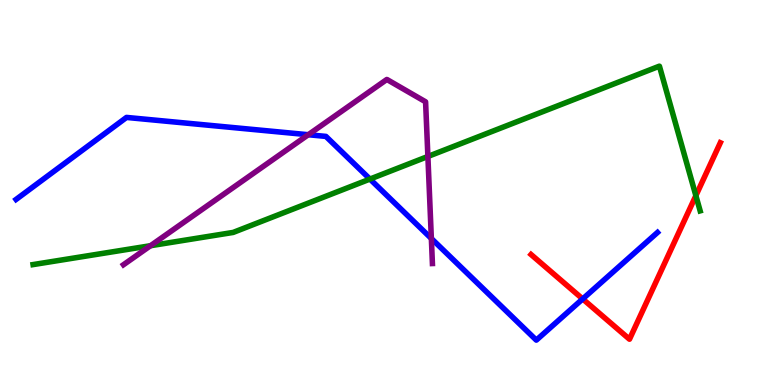[{'lines': ['blue', 'red'], 'intersections': [{'x': 7.52, 'y': 2.24}]}, {'lines': ['green', 'red'], 'intersections': [{'x': 8.98, 'y': 4.92}]}, {'lines': ['purple', 'red'], 'intersections': []}, {'lines': ['blue', 'green'], 'intersections': [{'x': 4.77, 'y': 5.35}]}, {'lines': ['blue', 'purple'], 'intersections': [{'x': 3.98, 'y': 6.5}, {'x': 5.57, 'y': 3.8}]}, {'lines': ['green', 'purple'], 'intersections': [{'x': 1.94, 'y': 3.62}, {'x': 5.52, 'y': 5.94}]}]